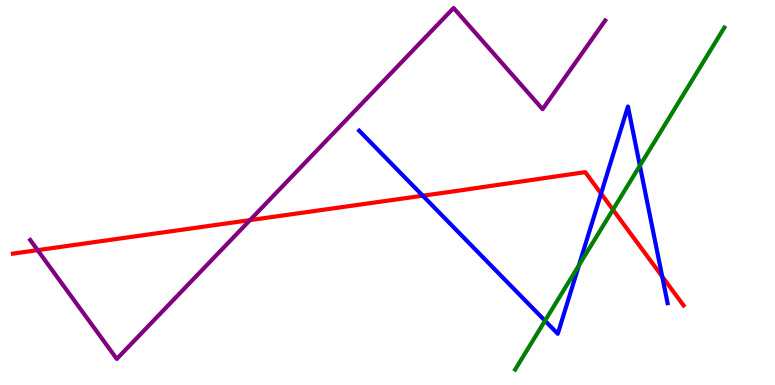[{'lines': ['blue', 'red'], 'intersections': [{'x': 5.46, 'y': 4.92}, {'x': 7.76, 'y': 4.97}, {'x': 8.54, 'y': 2.82}]}, {'lines': ['green', 'red'], 'intersections': [{'x': 7.91, 'y': 4.55}]}, {'lines': ['purple', 'red'], 'intersections': [{'x': 0.485, 'y': 3.5}, {'x': 3.23, 'y': 4.28}]}, {'lines': ['blue', 'green'], 'intersections': [{'x': 7.03, 'y': 1.67}, {'x': 7.47, 'y': 3.11}, {'x': 8.26, 'y': 5.7}]}, {'lines': ['blue', 'purple'], 'intersections': []}, {'lines': ['green', 'purple'], 'intersections': []}]